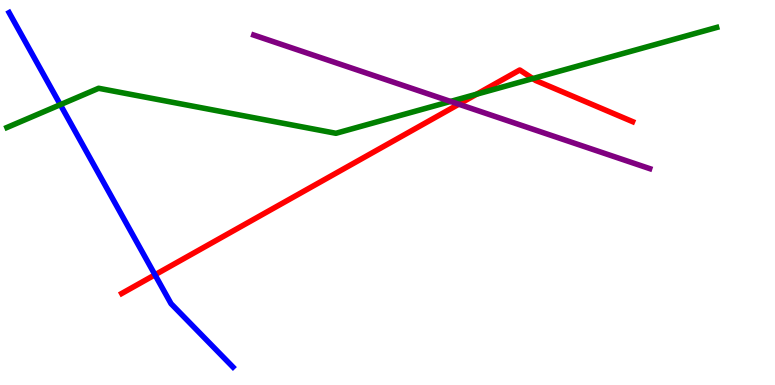[{'lines': ['blue', 'red'], 'intersections': [{'x': 2.0, 'y': 2.86}]}, {'lines': ['green', 'red'], 'intersections': [{'x': 6.15, 'y': 7.55}, {'x': 6.87, 'y': 7.96}]}, {'lines': ['purple', 'red'], 'intersections': [{'x': 5.92, 'y': 7.29}]}, {'lines': ['blue', 'green'], 'intersections': [{'x': 0.778, 'y': 7.28}]}, {'lines': ['blue', 'purple'], 'intersections': []}, {'lines': ['green', 'purple'], 'intersections': [{'x': 5.81, 'y': 7.37}]}]